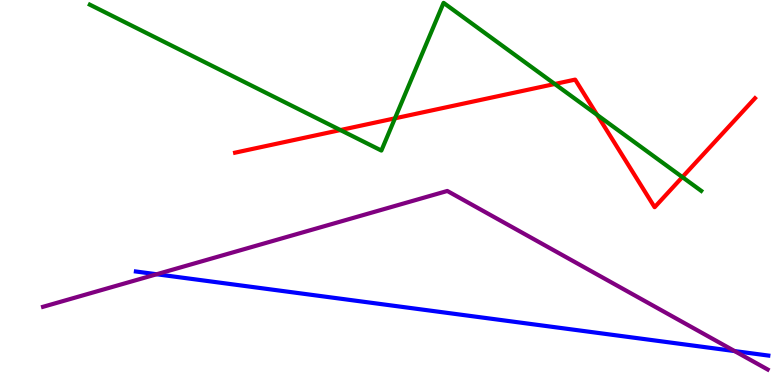[{'lines': ['blue', 'red'], 'intersections': []}, {'lines': ['green', 'red'], 'intersections': [{'x': 4.39, 'y': 6.62}, {'x': 5.1, 'y': 6.93}, {'x': 7.16, 'y': 7.82}, {'x': 7.71, 'y': 7.01}, {'x': 8.8, 'y': 5.4}]}, {'lines': ['purple', 'red'], 'intersections': []}, {'lines': ['blue', 'green'], 'intersections': []}, {'lines': ['blue', 'purple'], 'intersections': [{'x': 2.02, 'y': 2.88}, {'x': 9.48, 'y': 0.881}]}, {'lines': ['green', 'purple'], 'intersections': []}]